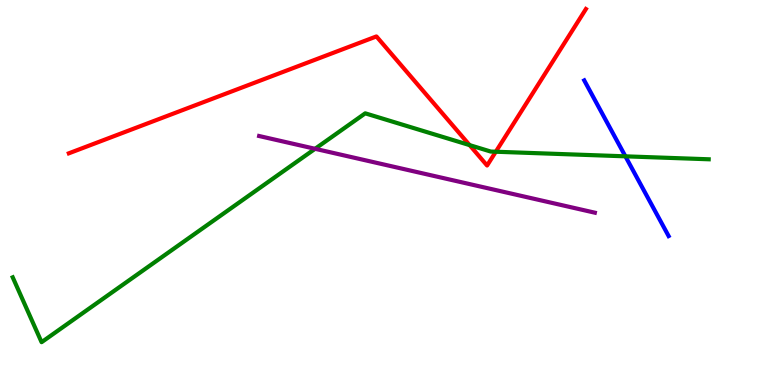[{'lines': ['blue', 'red'], 'intersections': []}, {'lines': ['green', 'red'], 'intersections': [{'x': 6.06, 'y': 6.23}, {'x': 6.4, 'y': 6.06}]}, {'lines': ['purple', 'red'], 'intersections': []}, {'lines': ['blue', 'green'], 'intersections': [{'x': 8.07, 'y': 5.94}]}, {'lines': ['blue', 'purple'], 'intersections': []}, {'lines': ['green', 'purple'], 'intersections': [{'x': 4.07, 'y': 6.14}]}]